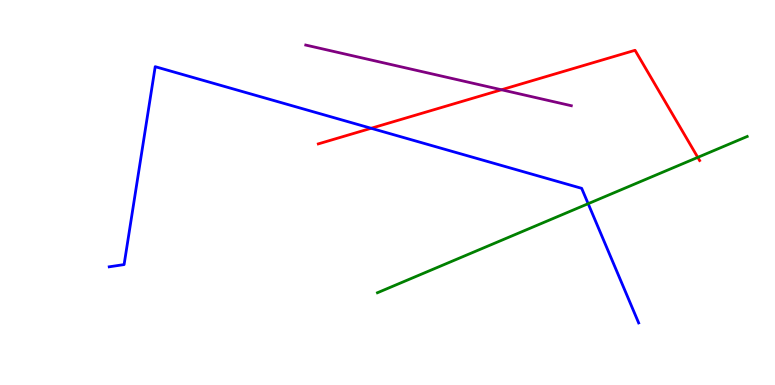[{'lines': ['blue', 'red'], 'intersections': [{'x': 4.79, 'y': 6.67}]}, {'lines': ['green', 'red'], 'intersections': [{'x': 9.0, 'y': 5.91}]}, {'lines': ['purple', 'red'], 'intersections': [{'x': 6.47, 'y': 7.67}]}, {'lines': ['blue', 'green'], 'intersections': [{'x': 7.59, 'y': 4.71}]}, {'lines': ['blue', 'purple'], 'intersections': []}, {'lines': ['green', 'purple'], 'intersections': []}]